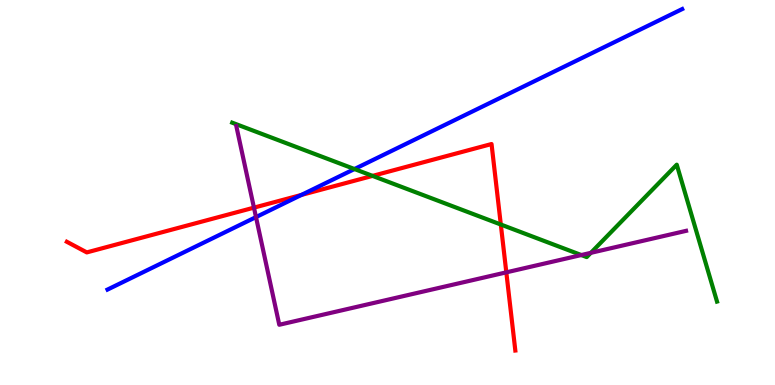[{'lines': ['blue', 'red'], 'intersections': [{'x': 3.89, 'y': 4.94}]}, {'lines': ['green', 'red'], 'intersections': [{'x': 4.81, 'y': 5.43}, {'x': 6.46, 'y': 4.17}]}, {'lines': ['purple', 'red'], 'intersections': [{'x': 3.28, 'y': 4.61}, {'x': 6.53, 'y': 2.93}]}, {'lines': ['blue', 'green'], 'intersections': [{'x': 4.57, 'y': 5.61}]}, {'lines': ['blue', 'purple'], 'intersections': [{'x': 3.3, 'y': 4.36}]}, {'lines': ['green', 'purple'], 'intersections': [{'x': 7.5, 'y': 3.38}, {'x': 7.62, 'y': 3.43}]}]